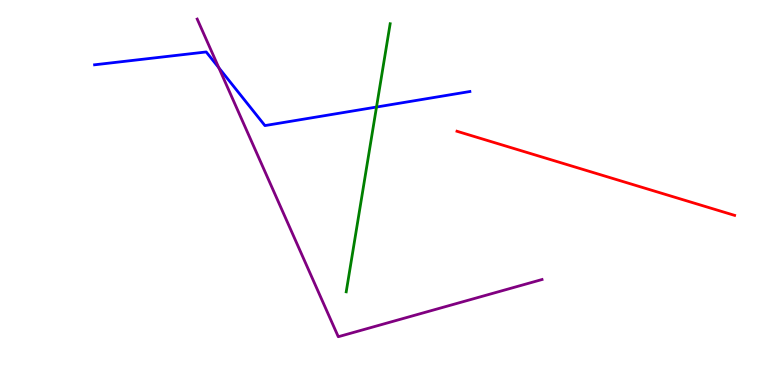[{'lines': ['blue', 'red'], 'intersections': []}, {'lines': ['green', 'red'], 'intersections': []}, {'lines': ['purple', 'red'], 'intersections': []}, {'lines': ['blue', 'green'], 'intersections': [{'x': 4.86, 'y': 7.22}]}, {'lines': ['blue', 'purple'], 'intersections': [{'x': 2.82, 'y': 8.24}]}, {'lines': ['green', 'purple'], 'intersections': []}]